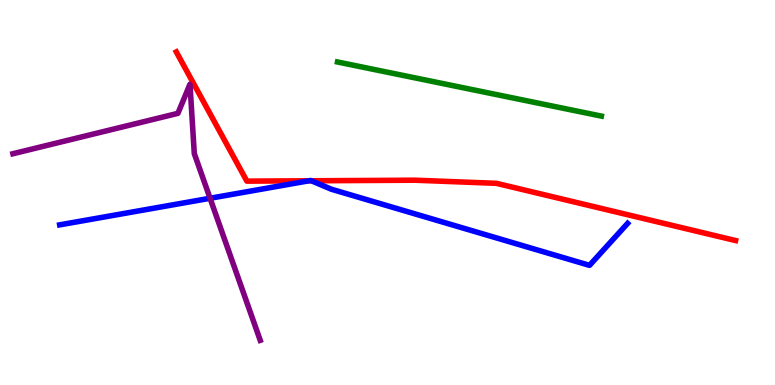[{'lines': ['blue', 'red'], 'intersections': [{'x': 3.99, 'y': 5.3}, {'x': 4.02, 'y': 5.3}]}, {'lines': ['green', 'red'], 'intersections': []}, {'lines': ['purple', 'red'], 'intersections': []}, {'lines': ['blue', 'green'], 'intersections': []}, {'lines': ['blue', 'purple'], 'intersections': [{'x': 2.71, 'y': 4.85}]}, {'lines': ['green', 'purple'], 'intersections': []}]